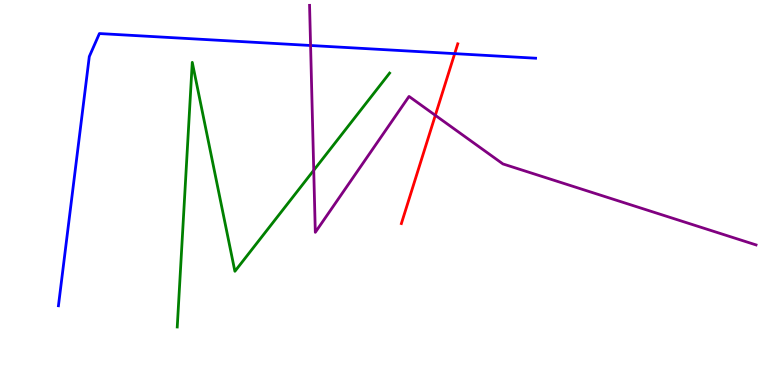[{'lines': ['blue', 'red'], 'intersections': [{'x': 5.87, 'y': 8.61}]}, {'lines': ['green', 'red'], 'intersections': []}, {'lines': ['purple', 'red'], 'intersections': [{'x': 5.62, 'y': 7.0}]}, {'lines': ['blue', 'green'], 'intersections': []}, {'lines': ['blue', 'purple'], 'intersections': [{'x': 4.01, 'y': 8.82}]}, {'lines': ['green', 'purple'], 'intersections': [{'x': 4.05, 'y': 5.58}]}]